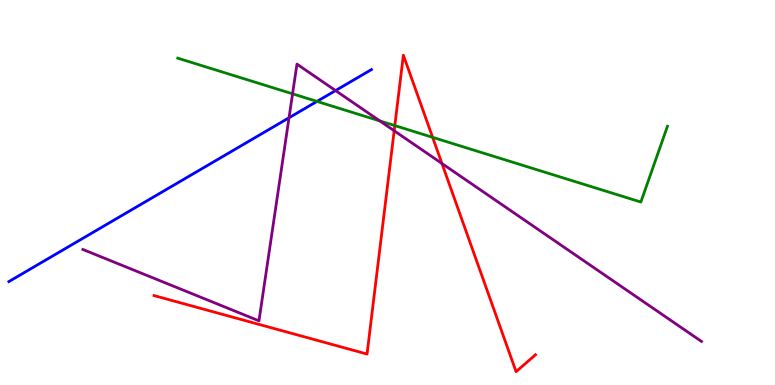[{'lines': ['blue', 'red'], 'intersections': []}, {'lines': ['green', 'red'], 'intersections': [{'x': 5.09, 'y': 6.74}, {'x': 5.58, 'y': 6.43}]}, {'lines': ['purple', 'red'], 'intersections': [{'x': 5.09, 'y': 6.6}, {'x': 5.7, 'y': 5.75}]}, {'lines': ['blue', 'green'], 'intersections': [{'x': 4.09, 'y': 7.37}]}, {'lines': ['blue', 'purple'], 'intersections': [{'x': 3.73, 'y': 6.94}, {'x': 4.33, 'y': 7.65}]}, {'lines': ['green', 'purple'], 'intersections': [{'x': 3.77, 'y': 7.56}, {'x': 4.9, 'y': 6.86}]}]